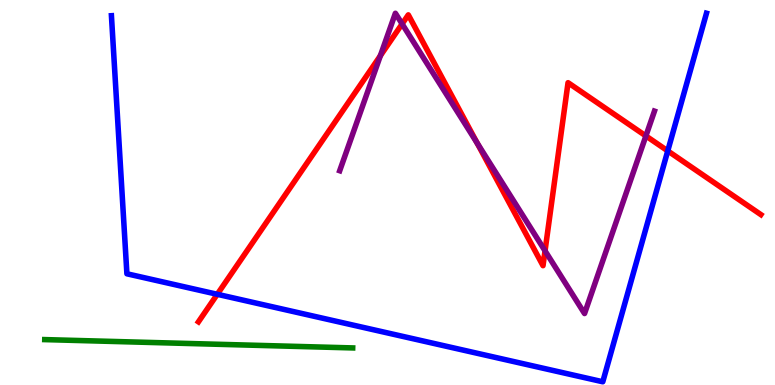[{'lines': ['blue', 'red'], 'intersections': [{'x': 2.8, 'y': 2.36}, {'x': 8.62, 'y': 6.08}]}, {'lines': ['green', 'red'], 'intersections': []}, {'lines': ['purple', 'red'], 'intersections': [{'x': 4.91, 'y': 8.55}, {'x': 5.19, 'y': 9.38}, {'x': 6.16, 'y': 6.28}, {'x': 7.03, 'y': 3.48}, {'x': 8.33, 'y': 6.47}]}, {'lines': ['blue', 'green'], 'intersections': []}, {'lines': ['blue', 'purple'], 'intersections': []}, {'lines': ['green', 'purple'], 'intersections': []}]